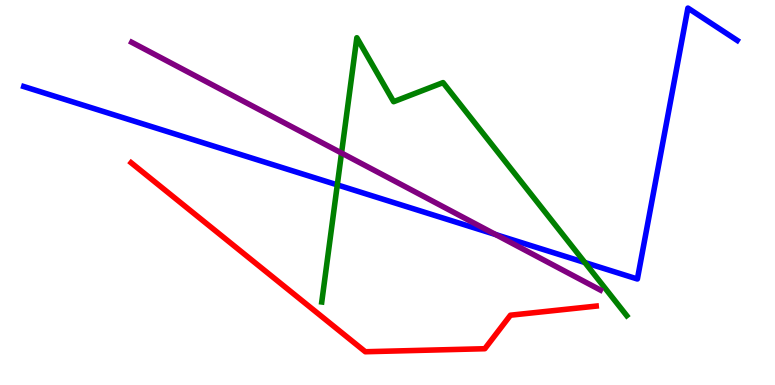[{'lines': ['blue', 'red'], 'intersections': []}, {'lines': ['green', 'red'], 'intersections': []}, {'lines': ['purple', 'red'], 'intersections': []}, {'lines': ['blue', 'green'], 'intersections': [{'x': 4.35, 'y': 5.2}, {'x': 7.55, 'y': 3.18}]}, {'lines': ['blue', 'purple'], 'intersections': [{'x': 6.4, 'y': 3.91}]}, {'lines': ['green', 'purple'], 'intersections': [{'x': 4.41, 'y': 6.03}]}]